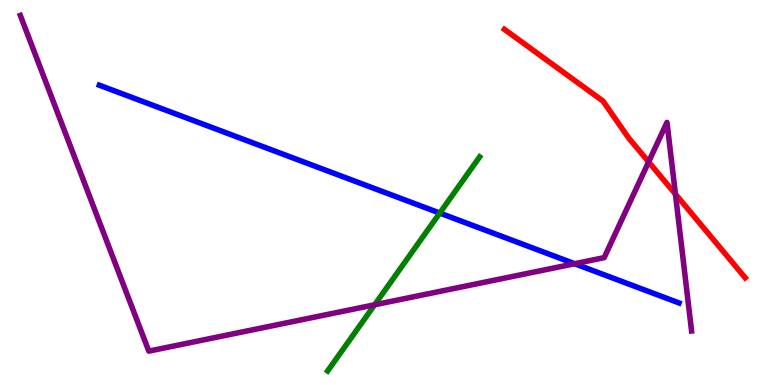[{'lines': ['blue', 'red'], 'intersections': []}, {'lines': ['green', 'red'], 'intersections': []}, {'lines': ['purple', 'red'], 'intersections': [{'x': 8.37, 'y': 5.79}, {'x': 8.72, 'y': 4.96}]}, {'lines': ['blue', 'green'], 'intersections': [{'x': 5.67, 'y': 4.47}]}, {'lines': ['blue', 'purple'], 'intersections': [{'x': 7.41, 'y': 3.15}]}, {'lines': ['green', 'purple'], 'intersections': [{'x': 4.83, 'y': 2.08}]}]